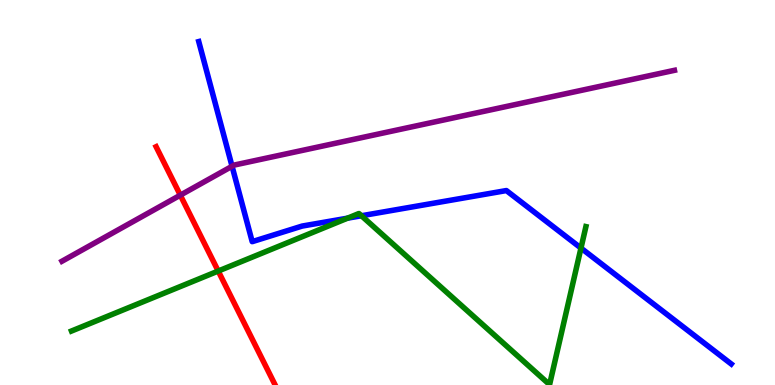[{'lines': ['blue', 'red'], 'intersections': []}, {'lines': ['green', 'red'], 'intersections': [{'x': 2.82, 'y': 2.96}]}, {'lines': ['purple', 'red'], 'intersections': [{'x': 2.33, 'y': 4.93}]}, {'lines': ['blue', 'green'], 'intersections': [{'x': 4.48, 'y': 4.33}, {'x': 4.66, 'y': 4.4}, {'x': 7.5, 'y': 3.56}]}, {'lines': ['blue', 'purple'], 'intersections': [{'x': 2.99, 'y': 5.68}]}, {'lines': ['green', 'purple'], 'intersections': []}]